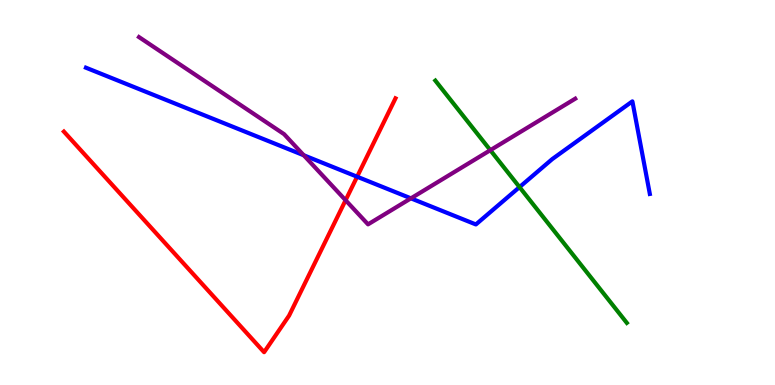[{'lines': ['blue', 'red'], 'intersections': [{'x': 4.61, 'y': 5.41}]}, {'lines': ['green', 'red'], 'intersections': []}, {'lines': ['purple', 'red'], 'intersections': [{'x': 4.46, 'y': 4.8}]}, {'lines': ['blue', 'green'], 'intersections': [{'x': 6.7, 'y': 5.14}]}, {'lines': ['blue', 'purple'], 'intersections': [{'x': 3.92, 'y': 5.97}, {'x': 5.3, 'y': 4.85}]}, {'lines': ['green', 'purple'], 'intersections': [{'x': 6.33, 'y': 6.1}]}]